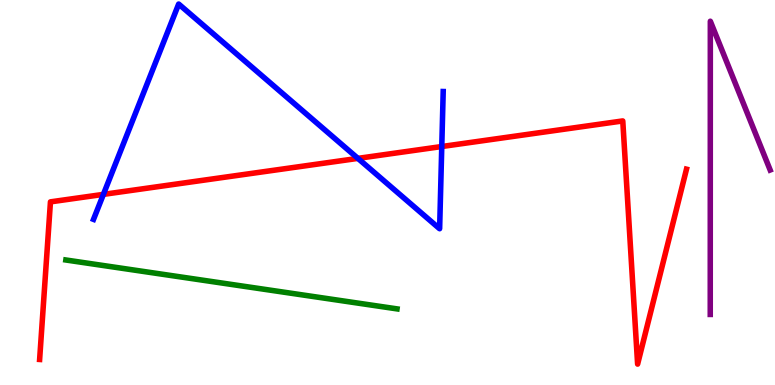[{'lines': ['blue', 'red'], 'intersections': [{'x': 1.33, 'y': 4.95}, {'x': 4.62, 'y': 5.89}, {'x': 5.7, 'y': 6.19}]}, {'lines': ['green', 'red'], 'intersections': []}, {'lines': ['purple', 'red'], 'intersections': []}, {'lines': ['blue', 'green'], 'intersections': []}, {'lines': ['blue', 'purple'], 'intersections': []}, {'lines': ['green', 'purple'], 'intersections': []}]